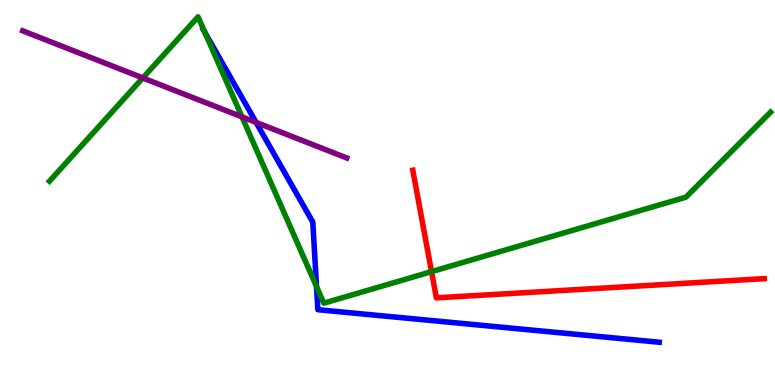[{'lines': ['blue', 'red'], 'intersections': []}, {'lines': ['green', 'red'], 'intersections': [{'x': 5.57, 'y': 2.94}]}, {'lines': ['purple', 'red'], 'intersections': []}, {'lines': ['blue', 'green'], 'intersections': [{'x': 2.64, 'y': 9.15}, {'x': 4.08, 'y': 2.56}]}, {'lines': ['blue', 'purple'], 'intersections': [{'x': 3.3, 'y': 6.82}]}, {'lines': ['green', 'purple'], 'intersections': [{'x': 1.84, 'y': 7.98}, {'x': 3.12, 'y': 6.96}]}]